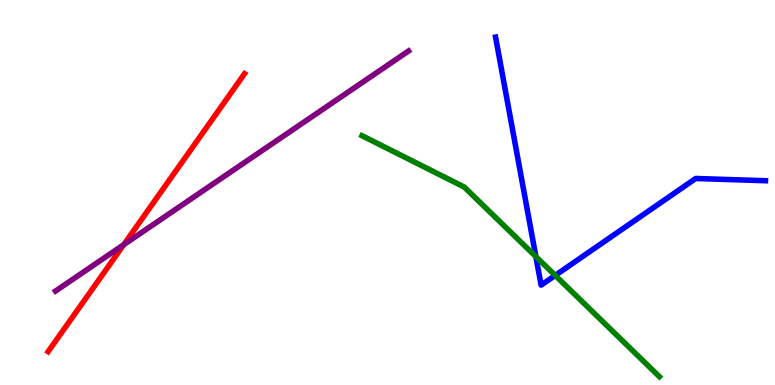[{'lines': ['blue', 'red'], 'intersections': []}, {'lines': ['green', 'red'], 'intersections': []}, {'lines': ['purple', 'red'], 'intersections': [{'x': 1.6, 'y': 3.64}]}, {'lines': ['blue', 'green'], 'intersections': [{'x': 6.91, 'y': 3.33}, {'x': 7.16, 'y': 2.85}]}, {'lines': ['blue', 'purple'], 'intersections': []}, {'lines': ['green', 'purple'], 'intersections': []}]